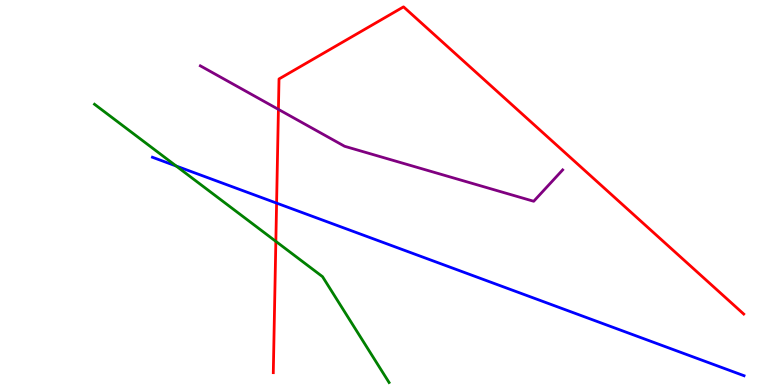[{'lines': ['blue', 'red'], 'intersections': [{'x': 3.57, 'y': 4.72}]}, {'lines': ['green', 'red'], 'intersections': [{'x': 3.56, 'y': 3.73}]}, {'lines': ['purple', 'red'], 'intersections': [{'x': 3.59, 'y': 7.16}]}, {'lines': ['blue', 'green'], 'intersections': [{'x': 2.27, 'y': 5.69}]}, {'lines': ['blue', 'purple'], 'intersections': []}, {'lines': ['green', 'purple'], 'intersections': []}]